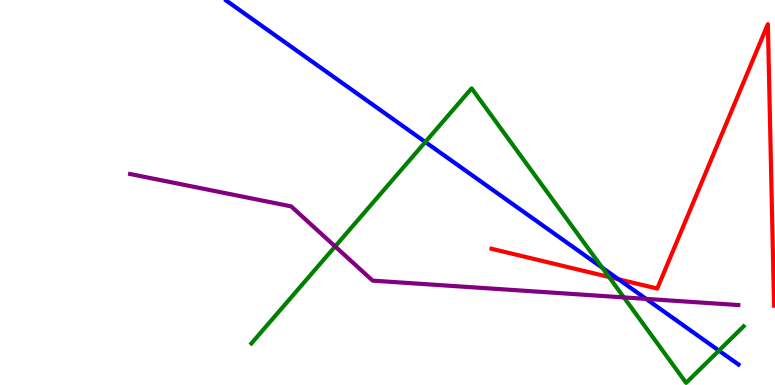[{'lines': ['blue', 'red'], 'intersections': [{'x': 7.98, 'y': 2.75}]}, {'lines': ['green', 'red'], 'intersections': [{'x': 7.86, 'y': 2.81}]}, {'lines': ['purple', 'red'], 'intersections': []}, {'lines': ['blue', 'green'], 'intersections': [{'x': 5.49, 'y': 6.31}, {'x': 7.77, 'y': 3.05}, {'x': 9.28, 'y': 0.893}]}, {'lines': ['blue', 'purple'], 'intersections': [{'x': 8.34, 'y': 2.24}]}, {'lines': ['green', 'purple'], 'intersections': [{'x': 4.32, 'y': 3.6}, {'x': 8.05, 'y': 2.28}]}]